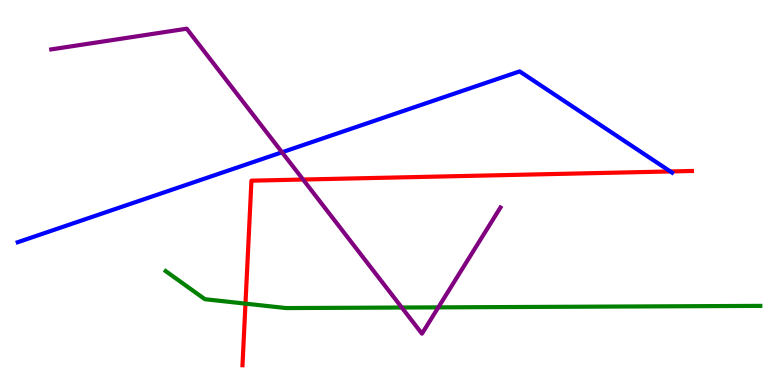[{'lines': ['blue', 'red'], 'intersections': [{'x': 8.65, 'y': 5.55}]}, {'lines': ['green', 'red'], 'intersections': [{'x': 3.17, 'y': 2.11}]}, {'lines': ['purple', 'red'], 'intersections': [{'x': 3.91, 'y': 5.34}]}, {'lines': ['blue', 'green'], 'intersections': []}, {'lines': ['blue', 'purple'], 'intersections': [{'x': 3.64, 'y': 6.05}]}, {'lines': ['green', 'purple'], 'intersections': [{'x': 5.18, 'y': 2.01}, {'x': 5.66, 'y': 2.02}]}]